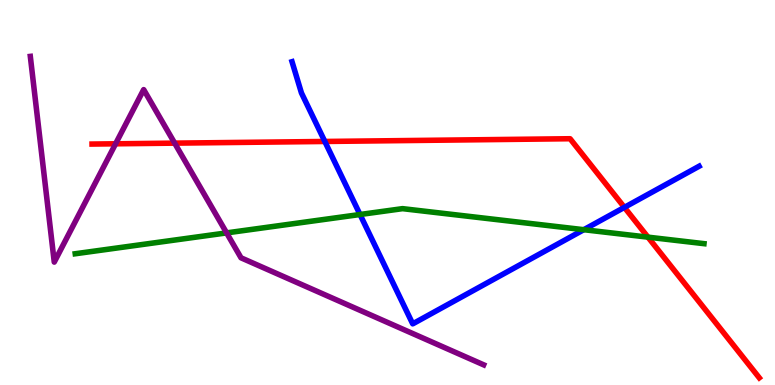[{'lines': ['blue', 'red'], 'intersections': [{'x': 4.19, 'y': 6.33}, {'x': 8.06, 'y': 4.61}]}, {'lines': ['green', 'red'], 'intersections': [{'x': 8.36, 'y': 3.84}]}, {'lines': ['purple', 'red'], 'intersections': [{'x': 1.49, 'y': 6.26}, {'x': 2.25, 'y': 6.28}]}, {'lines': ['blue', 'green'], 'intersections': [{'x': 4.65, 'y': 4.43}, {'x': 7.53, 'y': 4.03}]}, {'lines': ['blue', 'purple'], 'intersections': []}, {'lines': ['green', 'purple'], 'intersections': [{'x': 2.92, 'y': 3.95}]}]